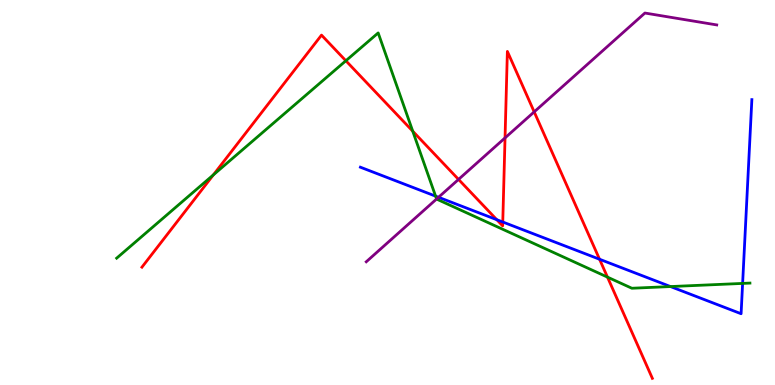[{'lines': ['blue', 'red'], 'intersections': [{'x': 6.41, 'y': 4.29}, {'x': 6.49, 'y': 4.23}, {'x': 7.74, 'y': 3.27}]}, {'lines': ['green', 'red'], 'intersections': [{'x': 2.75, 'y': 5.46}, {'x': 4.46, 'y': 8.42}, {'x': 5.33, 'y': 6.59}, {'x': 7.84, 'y': 2.8}]}, {'lines': ['purple', 'red'], 'intersections': [{'x': 5.92, 'y': 5.34}, {'x': 6.52, 'y': 6.42}, {'x': 6.89, 'y': 7.09}]}, {'lines': ['blue', 'green'], 'intersections': [{'x': 5.62, 'y': 4.91}, {'x': 8.65, 'y': 2.56}, {'x': 9.58, 'y': 2.64}]}, {'lines': ['blue', 'purple'], 'intersections': [{'x': 5.66, 'y': 4.88}]}, {'lines': ['green', 'purple'], 'intersections': [{'x': 5.63, 'y': 4.83}]}]